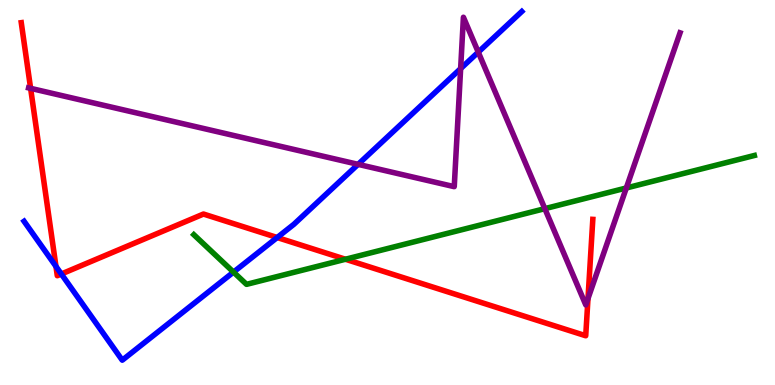[{'lines': ['blue', 'red'], 'intersections': [{'x': 0.722, 'y': 3.08}, {'x': 0.791, 'y': 2.88}, {'x': 3.58, 'y': 3.83}]}, {'lines': ['green', 'red'], 'intersections': [{'x': 4.46, 'y': 3.27}]}, {'lines': ['purple', 'red'], 'intersections': [{'x': 0.395, 'y': 7.71}, {'x': 7.59, 'y': 2.25}]}, {'lines': ['blue', 'green'], 'intersections': [{'x': 3.01, 'y': 2.93}]}, {'lines': ['blue', 'purple'], 'intersections': [{'x': 4.62, 'y': 5.73}, {'x': 5.94, 'y': 8.22}, {'x': 6.17, 'y': 8.65}]}, {'lines': ['green', 'purple'], 'intersections': [{'x': 7.03, 'y': 4.58}, {'x': 8.08, 'y': 5.12}]}]